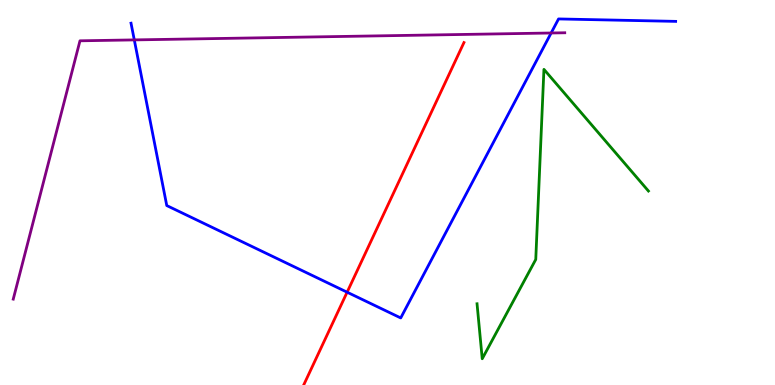[{'lines': ['blue', 'red'], 'intersections': [{'x': 4.48, 'y': 2.41}]}, {'lines': ['green', 'red'], 'intersections': []}, {'lines': ['purple', 'red'], 'intersections': []}, {'lines': ['blue', 'green'], 'intersections': []}, {'lines': ['blue', 'purple'], 'intersections': [{'x': 1.73, 'y': 8.96}, {'x': 7.11, 'y': 9.14}]}, {'lines': ['green', 'purple'], 'intersections': []}]